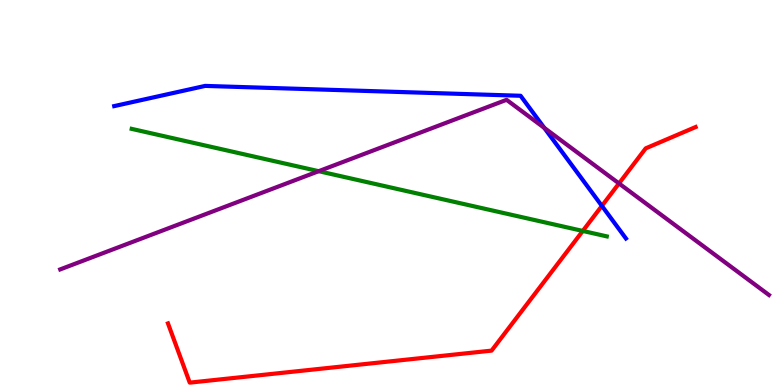[{'lines': ['blue', 'red'], 'intersections': [{'x': 7.77, 'y': 4.65}]}, {'lines': ['green', 'red'], 'intersections': [{'x': 7.52, 'y': 4.0}]}, {'lines': ['purple', 'red'], 'intersections': [{'x': 7.99, 'y': 5.24}]}, {'lines': ['blue', 'green'], 'intersections': []}, {'lines': ['blue', 'purple'], 'intersections': [{'x': 7.02, 'y': 6.68}]}, {'lines': ['green', 'purple'], 'intersections': [{'x': 4.11, 'y': 5.55}]}]